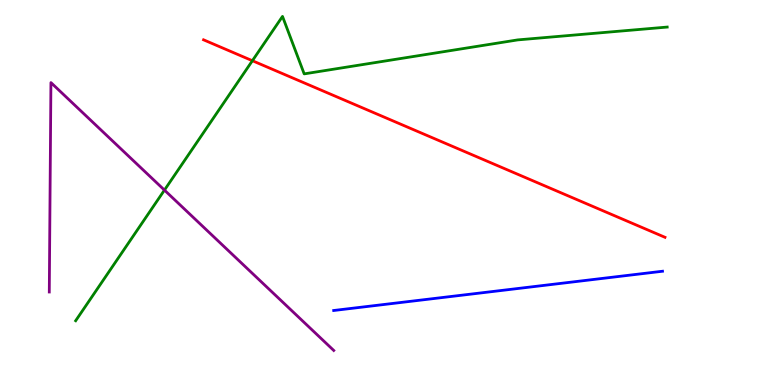[{'lines': ['blue', 'red'], 'intersections': []}, {'lines': ['green', 'red'], 'intersections': [{'x': 3.26, 'y': 8.42}]}, {'lines': ['purple', 'red'], 'intersections': []}, {'lines': ['blue', 'green'], 'intersections': []}, {'lines': ['blue', 'purple'], 'intersections': []}, {'lines': ['green', 'purple'], 'intersections': [{'x': 2.12, 'y': 5.06}]}]